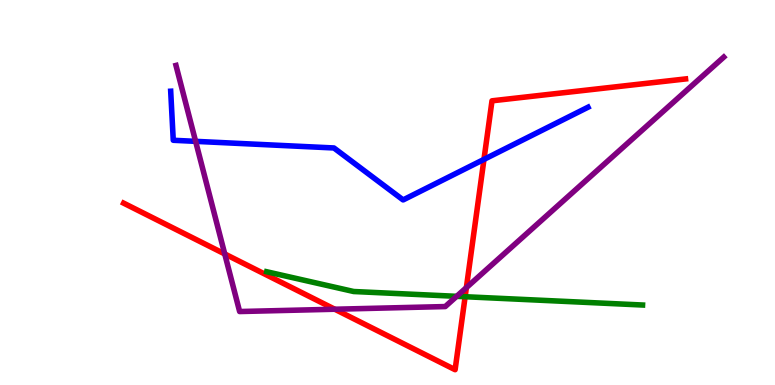[{'lines': ['blue', 'red'], 'intersections': [{'x': 6.24, 'y': 5.86}]}, {'lines': ['green', 'red'], 'intersections': [{'x': 6.0, 'y': 2.29}]}, {'lines': ['purple', 'red'], 'intersections': [{'x': 2.9, 'y': 3.4}, {'x': 4.32, 'y': 1.97}, {'x': 6.02, 'y': 2.53}]}, {'lines': ['blue', 'green'], 'intersections': []}, {'lines': ['blue', 'purple'], 'intersections': [{'x': 2.52, 'y': 6.33}]}, {'lines': ['green', 'purple'], 'intersections': [{'x': 5.89, 'y': 2.3}]}]